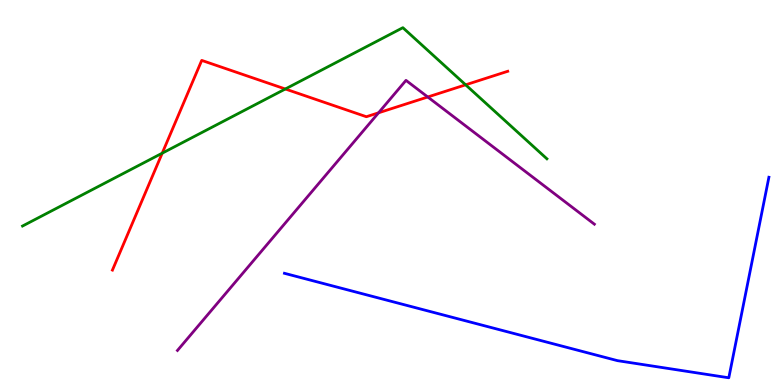[{'lines': ['blue', 'red'], 'intersections': []}, {'lines': ['green', 'red'], 'intersections': [{'x': 2.09, 'y': 6.02}, {'x': 3.68, 'y': 7.69}, {'x': 6.01, 'y': 7.8}]}, {'lines': ['purple', 'red'], 'intersections': [{'x': 4.88, 'y': 7.07}, {'x': 5.52, 'y': 7.48}]}, {'lines': ['blue', 'green'], 'intersections': []}, {'lines': ['blue', 'purple'], 'intersections': []}, {'lines': ['green', 'purple'], 'intersections': []}]